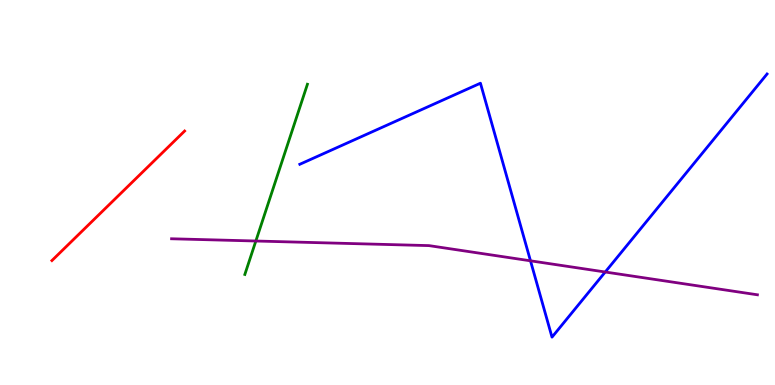[{'lines': ['blue', 'red'], 'intersections': []}, {'lines': ['green', 'red'], 'intersections': []}, {'lines': ['purple', 'red'], 'intersections': []}, {'lines': ['blue', 'green'], 'intersections': []}, {'lines': ['blue', 'purple'], 'intersections': [{'x': 6.85, 'y': 3.23}, {'x': 7.81, 'y': 2.93}]}, {'lines': ['green', 'purple'], 'intersections': [{'x': 3.3, 'y': 3.74}]}]